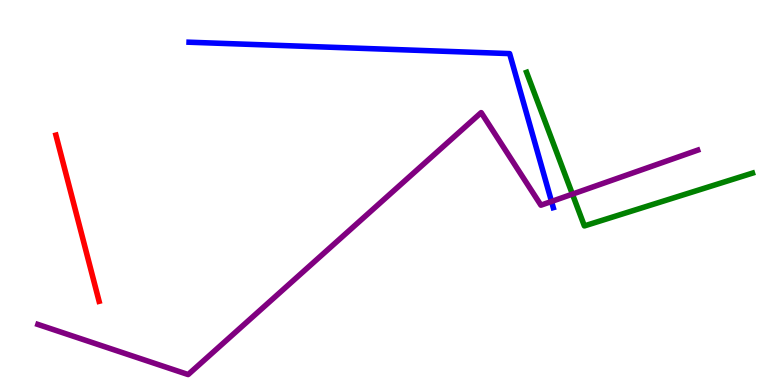[{'lines': ['blue', 'red'], 'intersections': []}, {'lines': ['green', 'red'], 'intersections': []}, {'lines': ['purple', 'red'], 'intersections': []}, {'lines': ['blue', 'green'], 'intersections': []}, {'lines': ['blue', 'purple'], 'intersections': [{'x': 7.12, 'y': 4.77}]}, {'lines': ['green', 'purple'], 'intersections': [{'x': 7.39, 'y': 4.96}]}]